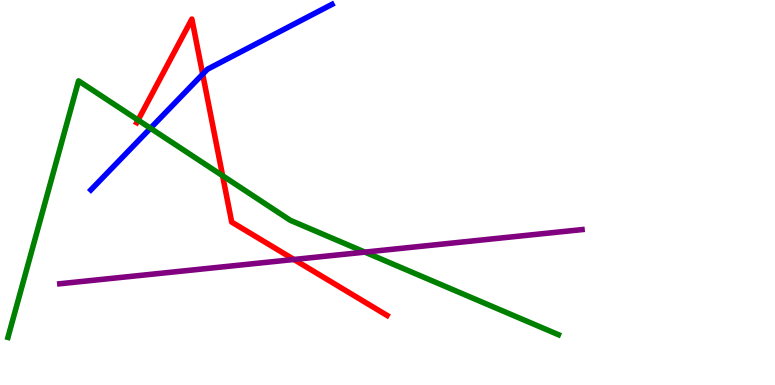[{'lines': ['blue', 'red'], 'intersections': [{'x': 2.62, 'y': 8.07}]}, {'lines': ['green', 'red'], 'intersections': [{'x': 1.78, 'y': 6.88}, {'x': 2.87, 'y': 5.44}]}, {'lines': ['purple', 'red'], 'intersections': [{'x': 3.79, 'y': 3.26}]}, {'lines': ['blue', 'green'], 'intersections': [{'x': 1.94, 'y': 6.67}]}, {'lines': ['blue', 'purple'], 'intersections': []}, {'lines': ['green', 'purple'], 'intersections': [{'x': 4.71, 'y': 3.45}]}]